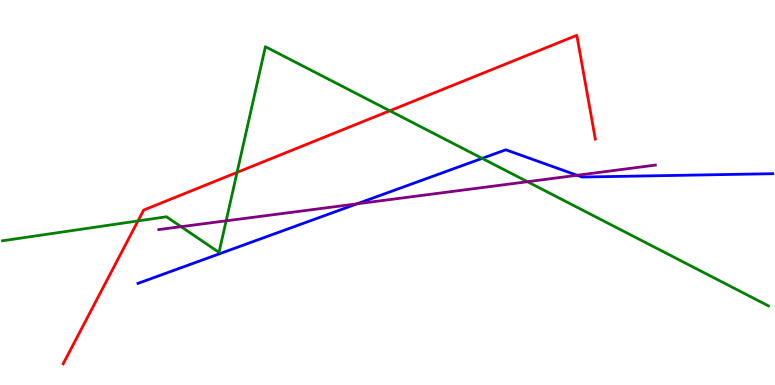[{'lines': ['blue', 'red'], 'intersections': []}, {'lines': ['green', 'red'], 'intersections': [{'x': 1.78, 'y': 4.26}, {'x': 3.06, 'y': 5.52}, {'x': 5.03, 'y': 7.12}]}, {'lines': ['purple', 'red'], 'intersections': []}, {'lines': ['blue', 'green'], 'intersections': [{'x': 6.22, 'y': 5.89}]}, {'lines': ['blue', 'purple'], 'intersections': [{'x': 4.61, 'y': 4.71}, {'x': 7.45, 'y': 5.45}]}, {'lines': ['green', 'purple'], 'intersections': [{'x': 2.34, 'y': 4.11}, {'x': 2.92, 'y': 4.26}, {'x': 6.81, 'y': 5.28}]}]